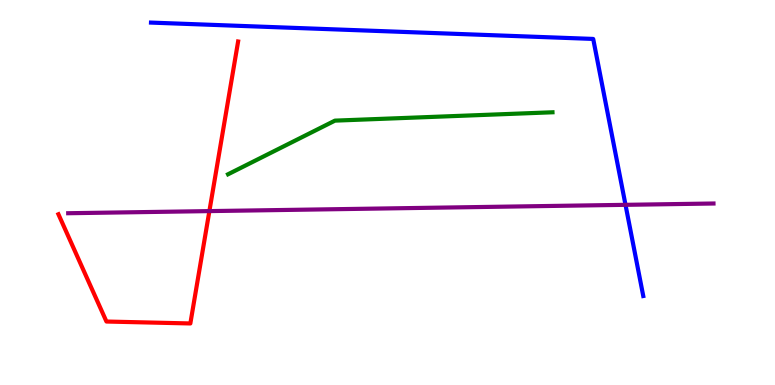[{'lines': ['blue', 'red'], 'intersections': []}, {'lines': ['green', 'red'], 'intersections': []}, {'lines': ['purple', 'red'], 'intersections': [{'x': 2.7, 'y': 4.52}]}, {'lines': ['blue', 'green'], 'intersections': []}, {'lines': ['blue', 'purple'], 'intersections': [{'x': 8.07, 'y': 4.68}]}, {'lines': ['green', 'purple'], 'intersections': []}]